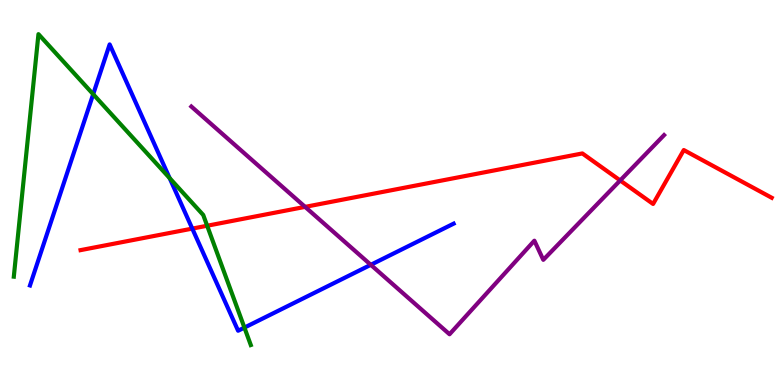[{'lines': ['blue', 'red'], 'intersections': [{'x': 2.48, 'y': 4.06}]}, {'lines': ['green', 'red'], 'intersections': [{'x': 2.67, 'y': 4.14}]}, {'lines': ['purple', 'red'], 'intersections': [{'x': 3.94, 'y': 4.63}, {'x': 8.0, 'y': 5.31}]}, {'lines': ['blue', 'green'], 'intersections': [{'x': 1.2, 'y': 7.55}, {'x': 2.19, 'y': 5.37}, {'x': 3.15, 'y': 1.49}]}, {'lines': ['blue', 'purple'], 'intersections': [{'x': 4.78, 'y': 3.12}]}, {'lines': ['green', 'purple'], 'intersections': []}]